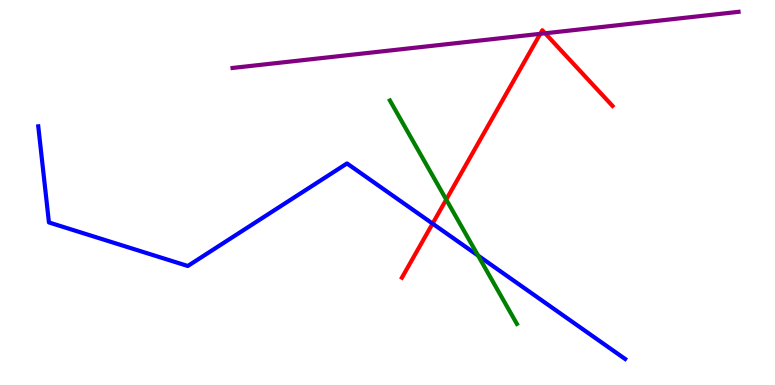[{'lines': ['blue', 'red'], 'intersections': [{'x': 5.58, 'y': 4.19}]}, {'lines': ['green', 'red'], 'intersections': [{'x': 5.76, 'y': 4.82}]}, {'lines': ['purple', 'red'], 'intersections': [{'x': 6.97, 'y': 9.12}, {'x': 7.03, 'y': 9.14}]}, {'lines': ['blue', 'green'], 'intersections': [{'x': 6.17, 'y': 3.36}]}, {'lines': ['blue', 'purple'], 'intersections': []}, {'lines': ['green', 'purple'], 'intersections': []}]